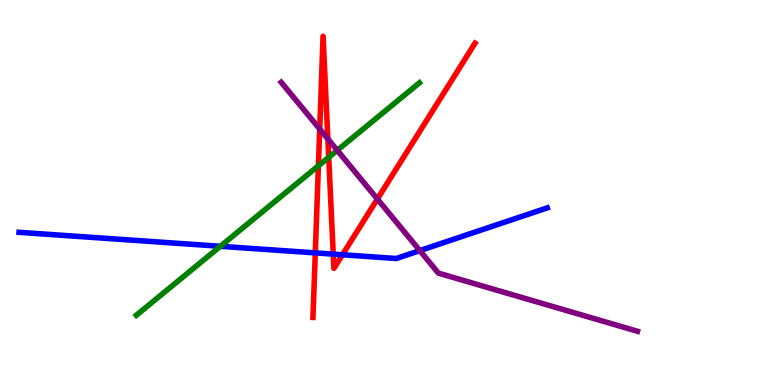[{'lines': ['blue', 'red'], 'intersections': [{'x': 4.07, 'y': 3.43}, {'x': 4.3, 'y': 3.4}, {'x': 4.42, 'y': 3.38}]}, {'lines': ['green', 'red'], 'intersections': [{'x': 4.11, 'y': 5.69}, {'x': 4.24, 'y': 5.91}]}, {'lines': ['purple', 'red'], 'intersections': [{'x': 4.13, 'y': 6.65}, {'x': 4.23, 'y': 6.39}, {'x': 4.87, 'y': 4.83}]}, {'lines': ['blue', 'green'], 'intersections': [{'x': 2.84, 'y': 3.6}]}, {'lines': ['blue', 'purple'], 'intersections': [{'x': 5.42, 'y': 3.49}]}, {'lines': ['green', 'purple'], 'intersections': [{'x': 4.35, 'y': 6.1}]}]